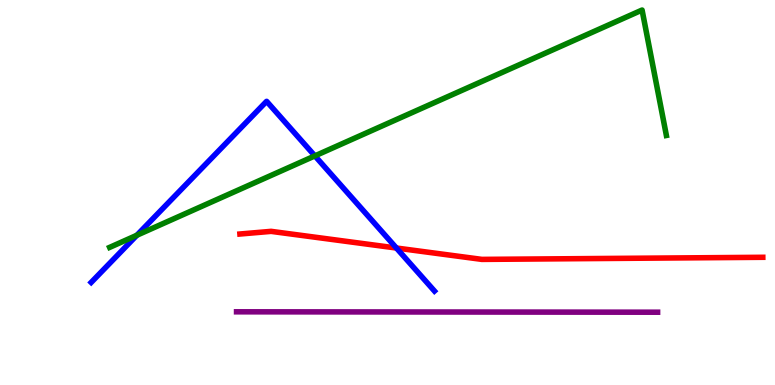[{'lines': ['blue', 'red'], 'intersections': [{'x': 5.12, 'y': 3.56}]}, {'lines': ['green', 'red'], 'intersections': []}, {'lines': ['purple', 'red'], 'intersections': []}, {'lines': ['blue', 'green'], 'intersections': [{'x': 1.77, 'y': 3.89}, {'x': 4.06, 'y': 5.95}]}, {'lines': ['blue', 'purple'], 'intersections': []}, {'lines': ['green', 'purple'], 'intersections': []}]